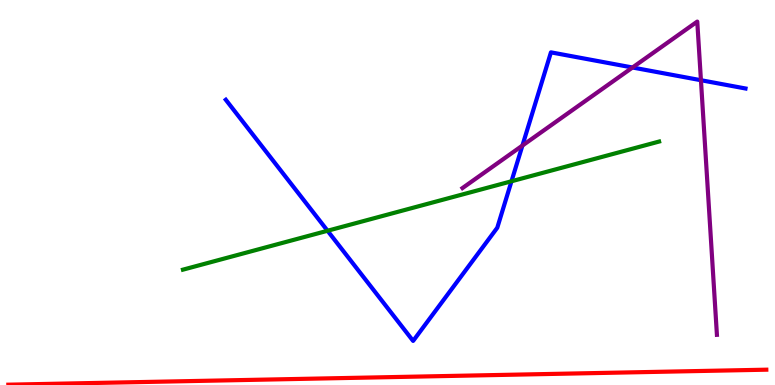[{'lines': ['blue', 'red'], 'intersections': []}, {'lines': ['green', 'red'], 'intersections': []}, {'lines': ['purple', 'red'], 'intersections': []}, {'lines': ['blue', 'green'], 'intersections': [{'x': 4.23, 'y': 4.01}, {'x': 6.6, 'y': 5.29}]}, {'lines': ['blue', 'purple'], 'intersections': [{'x': 6.74, 'y': 6.22}, {'x': 8.16, 'y': 8.25}, {'x': 9.04, 'y': 7.92}]}, {'lines': ['green', 'purple'], 'intersections': []}]